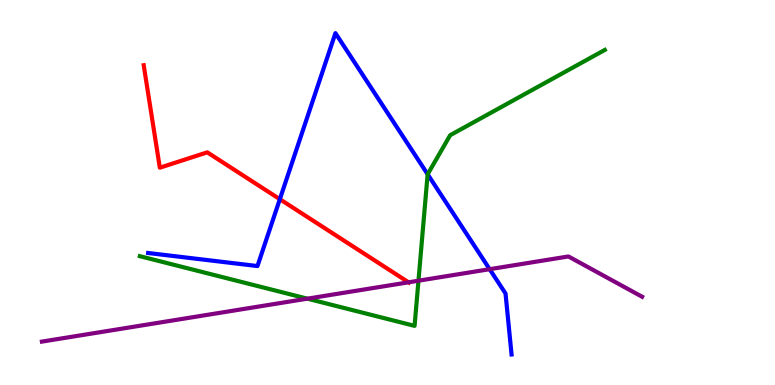[{'lines': ['blue', 'red'], 'intersections': [{'x': 3.61, 'y': 4.83}]}, {'lines': ['green', 'red'], 'intersections': []}, {'lines': ['purple', 'red'], 'intersections': [{'x': 5.27, 'y': 2.67}]}, {'lines': ['blue', 'green'], 'intersections': [{'x': 5.52, 'y': 5.47}]}, {'lines': ['blue', 'purple'], 'intersections': [{'x': 6.32, 'y': 3.01}]}, {'lines': ['green', 'purple'], 'intersections': [{'x': 3.97, 'y': 2.24}, {'x': 5.4, 'y': 2.71}]}]